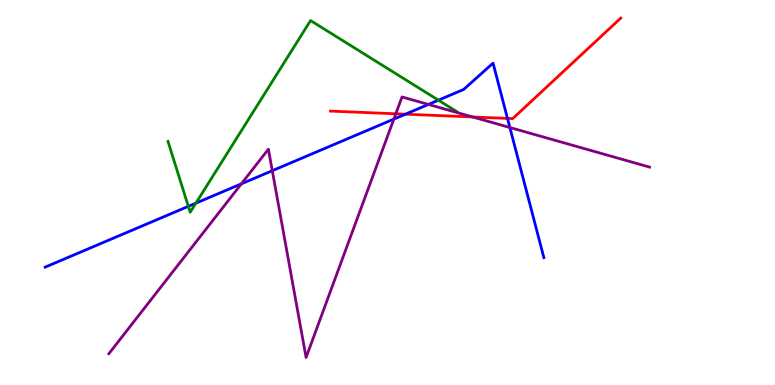[{'lines': ['blue', 'red'], 'intersections': [{'x': 5.23, 'y': 7.03}, {'x': 6.55, 'y': 6.92}]}, {'lines': ['green', 'red'], 'intersections': []}, {'lines': ['purple', 'red'], 'intersections': [{'x': 5.11, 'y': 7.04}, {'x': 6.1, 'y': 6.96}]}, {'lines': ['blue', 'green'], 'intersections': [{'x': 2.43, 'y': 4.64}, {'x': 2.53, 'y': 4.72}, {'x': 5.66, 'y': 7.4}]}, {'lines': ['blue', 'purple'], 'intersections': [{'x': 3.11, 'y': 5.23}, {'x': 3.51, 'y': 5.57}, {'x': 5.08, 'y': 6.91}, {'x': 5.53, 'y': 7.29}, {'x': 6.58, 'y': 6.69}]}, {'lines': ['green', 'purple'], 'intersections': []}]